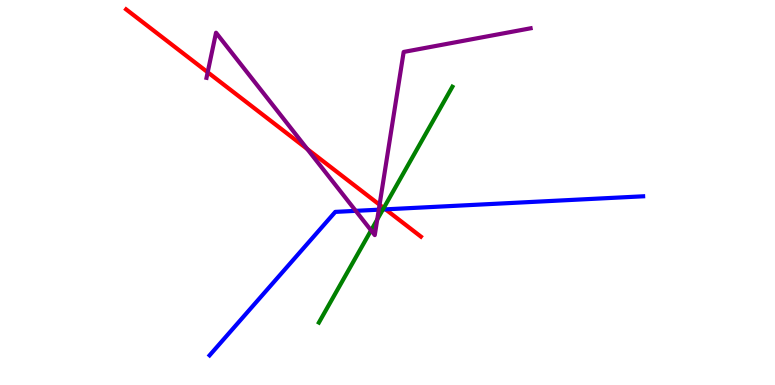[{'lines': ['blue', 'red'], 'intersections': [{'x': 4.97, 'y': 4.56}]}, {'lines': ['green', 'red'], 'intersections': [{'x': 4.95, 'y': 4.6}]}, {'lines': ['purple', 'red'], 'intersections': [{'x': 2.68, 'y': 8.12}, {'x': 3.96, 'y': 6.13}, {'x': 4.9, 'y': 4.68}]}, {'lines': ['blue', 'green'], 'intersections': [{'x': 4.94, 'y': 4.56}]}, {'lines': ['blue', 'purple'], 'intersections': [{'x': 4.59, 'y': 4.52}, {'x': 4.89, 'y': 4.55}]}, {'lines': ['green', 'purple'], 'intersections': [{'x': 4.79, 'y': 4.02}, {'x': 4.87, 'y': 4.3}]}]